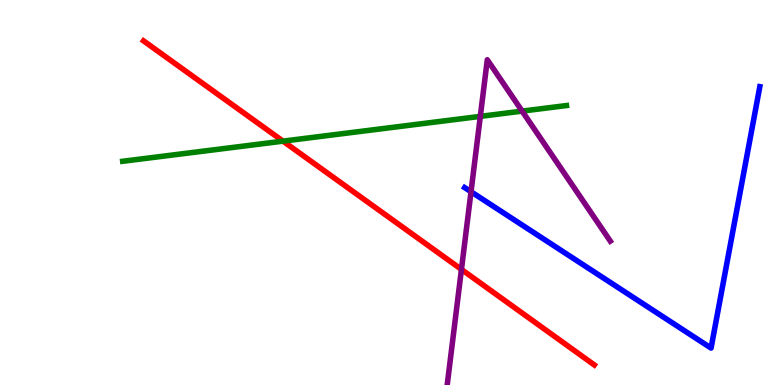[{'lines': ['blue', 'red'], 'intersections': []}, {'lines': ['green', 'red'], 'intersections': [{'x': 3.65, 'y': 6.33}]}, {'lines': ['purple', 'red'], 'intersections': [{'x': 5.95, 'y': 3.0}]}, {'lines': ['blue', 'green'], 'intersections': []}, {'lines': ['blue', 'purple'], 'intersections': [{'x': 6.08, 'y': 5.02}]}, {'lines': ['green', 'purple'], 'intersections': [{'x': 6.2, 'y': 6.98}, {'x': 6.74, 'y': 7.11}]}]